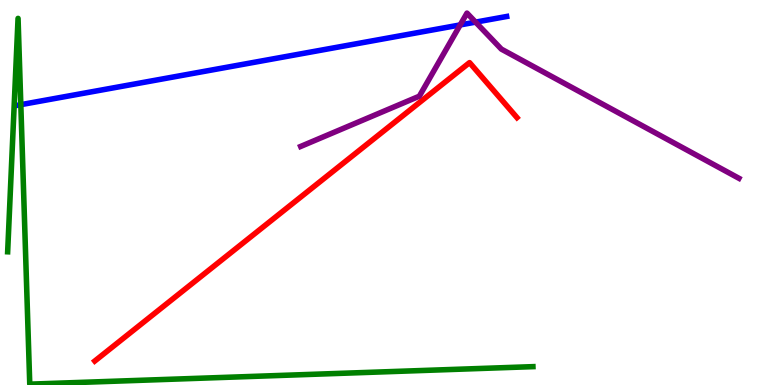[{'lines': ['blue', 'red'], 'intersections': []}, {'lines': ['green', 'red'], 'intersections': []}, {'lines': ['purple', 'red'], 'intersections': []}, {'lines': ['blue', 'green'], 'intersections': [{'x': 0.269, 'y': 7.28}]}, {'lines': ['blue', 'purple'], 'intersections': [{'x': 5.94, 'y': 9.35}, {'x': 6.14, 'y': 9.43}]}, {'lines': ['green', 'purple'], 'intersections': []}]